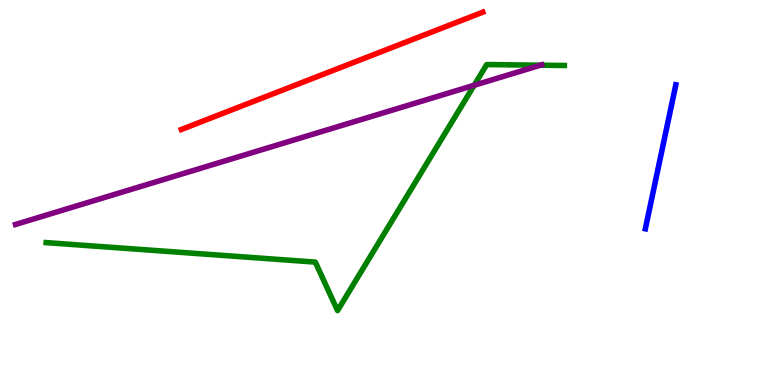[{'lines': ['blue', 'red'], 'intersections': []}, {'lines': ['green', 'red'], 'intersections': []}, {'lines': ['purple', 'red'], 'intersections': []}, {'lines': ['blue', 'green'], 'intersections': []}, {'lines': ['blue', 'purple'], 'intersections': []}, {'lines': ['green', 'purple'], 'intersections': [{'x': 6.12, 'y': 7.78}, {'x': 6.97, 'y': 8.31}]}]